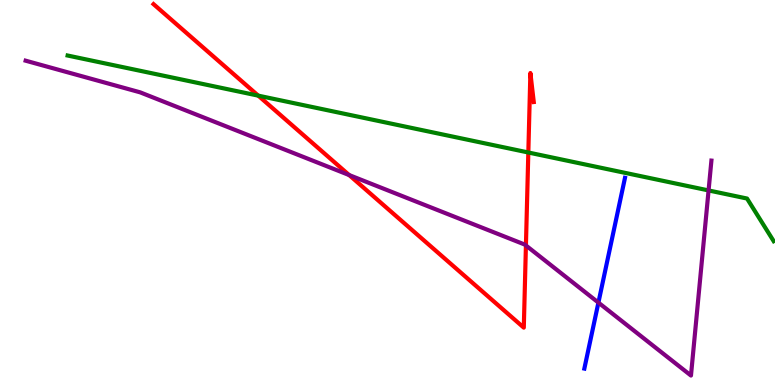[{'lines': ['blue', 'red'], 'intersections': []}, {'lines': ['green', 'red'], 'intersections': [{'x': 3.33, 'y': 7.52}, {'x': 6.82, 'y': 6.04}]}, {'lines': ['purple', 'red'], 'intersections': [{'x': 4.5, 'y': 5.45}, {'x': 6.79, 'y': 3.62}]}, {'lines': ['blue', 'green'], 'intersections': []}, {'lines': ['blue', 'purple'], 'intersections': [{'x': 7.72, 'y': 2.14}]}, {'lines': ['green', 'purple'], 'intersections': [{'x': 9.14, 'y': 5.05}]}]